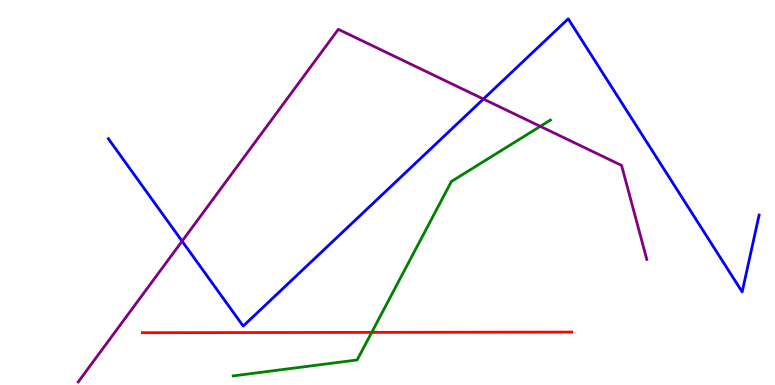[{'lines': ['blue', 'red'], 'intersections': []}, {'lines': ['green', 'red'], 'intersections': [{'x': 4.8, 'y': 1.37}]}, {'lines': ['purple', 'red'], 'intersections': []}, {'lines': ['blue', 'green'], 'intersections': []}, {'lines': ['blue', 'purple'], 'intersections': [{'x': 2.35, 'y': 3.74}, {'x': 6.24, 'y': 7.43}]}, {'lines': ['green', 'purple'], 'intersections': [{'x': 6.97, 'y': 6.72}]}]